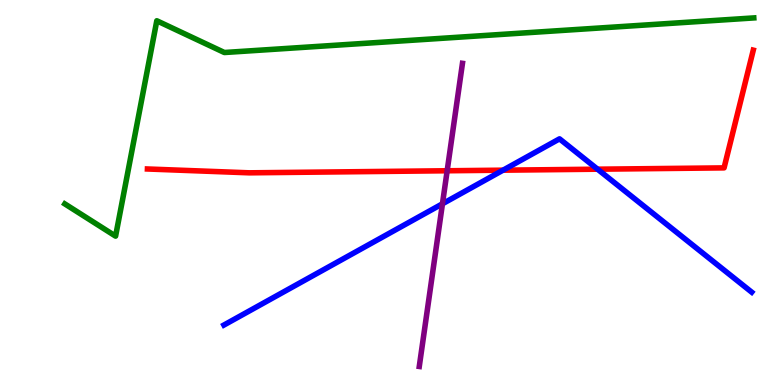[{'lines': ['blue', 'red'], 'intersections': [{'x': 6.49, 'y': 5.58}, {'x': 7.71, 'y': 5.61}]}, {'lines': ['green', 'red'], 'intersections': []}, {'lines': ['purple', 'red'], 'intersections': [{'x': 5.77, 'y': 5.56}]}, {'lines': ['blue', 'green'], 'intersections': []}, {'lines': ['blue', 'purple'], 'intersections': [{'x': 5.71, 'y': 4.71}]}, {'lines': ['green', 'purple'], 'intersections': []}]